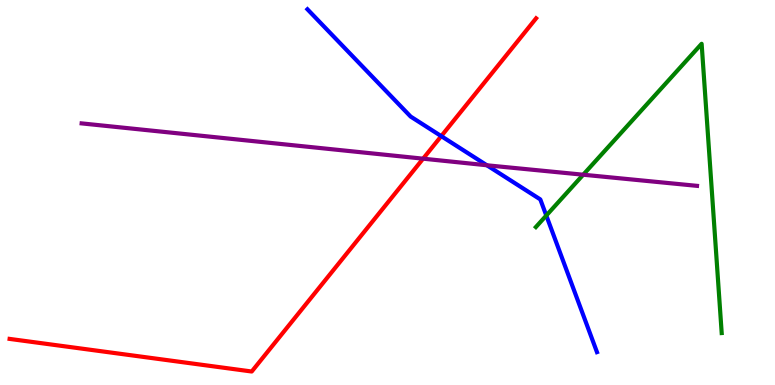[{'lines': ['blue', 'red'], 'intersections': [{'x': 5.69, 'y': 6.46}]}, {'lines': ['green', 'red'], 'intersections': []}, {'lines': ['purple', 'red'], 'intersections': [{'x': 5.46, 'y': 5.88}]}, {'lines': ['blue', 'green'], 'intersections': [{'x': 7.05, 'y': 4.4}]}, {'lines': ['blue', 'purple'], 'intersections': [{'x': 6.28, 'y': 5.71}]}, {'lines': ['green', 'purple'], 'intersections': [{'x': 7.53, 'y': 5.46}]}]